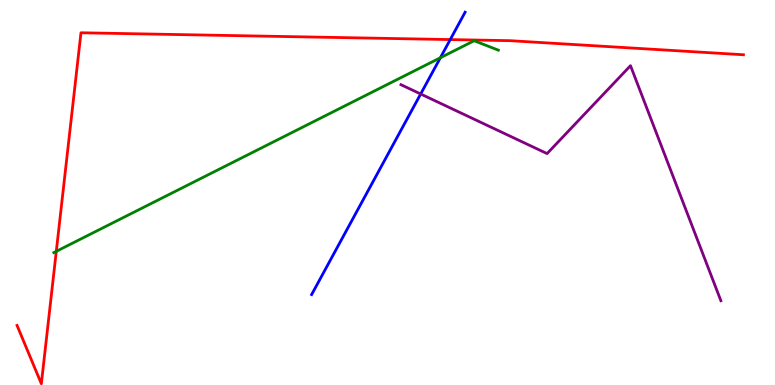[{'lines': ['blue', 'red'], 'intersections': [{'x': 5.81, 'y': 8.97}]}, {'lines': ['green', 'red'], 'intersections': [{'x': 0.726, 'y': 3.47}]}, {'lines': ['purple', 'red'], 'intersections': []}, {'lines': ['blue', 'green'], 'intersections': [{'x': 5.68, 'y': 8.5}]}, {'lines': ['blue', 'purple'], 'intersections': [{'x': 5.43, 'y': 7.56}]}, {'lines': ['green', 'purple'], 'intersections': []}]